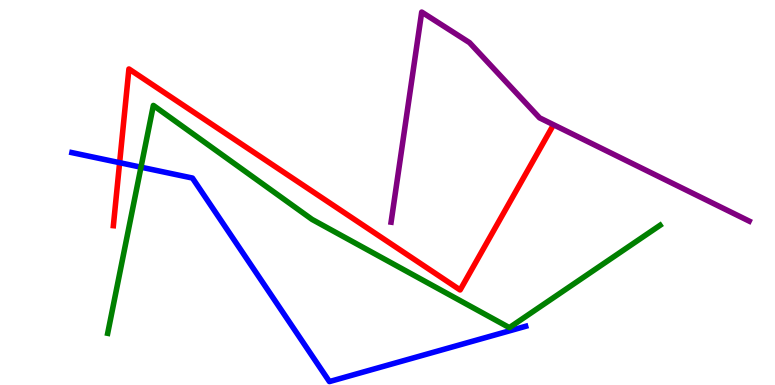[{'lines': ['blue', 'red'], 'intersections': [{'x': 1.54, 'y': 5.77}]}, {'lines': ['green', 'red'], 'intersections': []}, {'lines': ['purple', 'red'], 'intersections': []}, {'lines': ['blue', 'green'], 'intersections': [{'x': 1.82, 'y': 5.66}]}, {'lines': ['blue', 'purple'], 'intersections': []}, {'lines': ['green', 'purple'], 'intersections': []}]